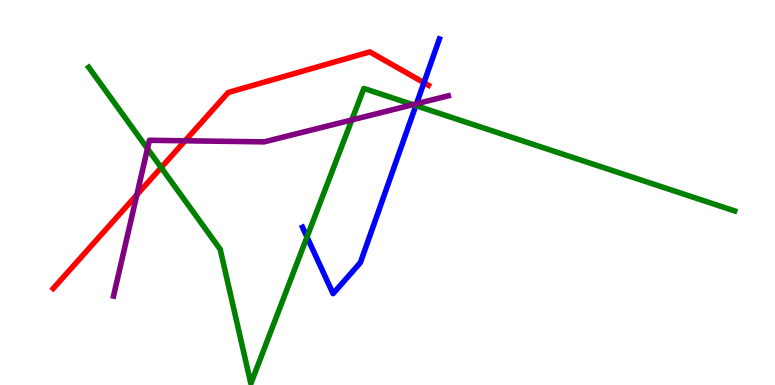[{'lines': ['blue', 'red'], 'intersections': [{'x': 5.47, 'y': 7.85}]}, {'lines': ['green', 'red'], 'intersections': [{'x': 2.08, 'y': 5.65}]}, {'lines': ['purple', 'red'], 'intersections': [{'x': 1.77, 'y': 4.94}, {'x': 2.39, 'y': 6.34}]}, {'lines': ['blue', 'green'], 'intersections': [{'x': 3.96, 'y': 3.84}, {'x': 5.37, 'y': 7.26}]}, {'lines': ['blue', 'purple'], 'intersections': [{'x': 5.37, 'y': 7.31}]}, {'lines': ['green', 'purple'], 'intersections': [{'x': 1.9, 'y': 6.14}, {'x': 4.54, 'y': 6.88}, {'x': 5.33, 'y': 7.28}]}]